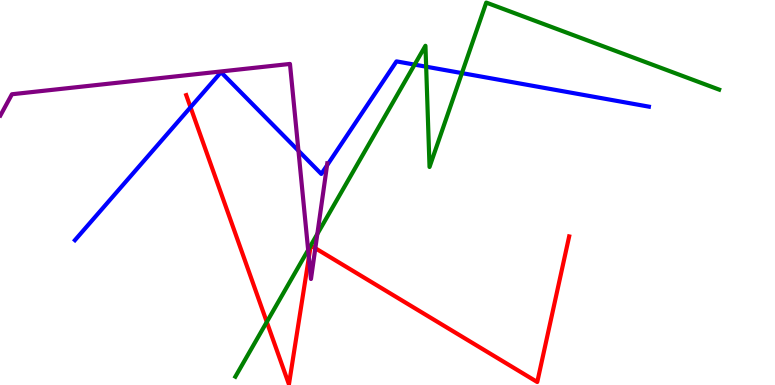[{'lines': ['blue', 'red'], 'intersections': [{'x': 2.46, 'y': 7.21}]}, {'lines': ['green', 'red'], 'intersections': [{'x': 3.44, 'y': 1.64}]}, {'lines': ['purple', 'red'], 'intersections': [{'x': 3.99, 'y': 3.31}, {'x': 4.07, 'y': 3.55}]}, {'lines': ['blue', 'green'], 'intersections': [{'x': 5.35, 'y': 8.32}, {'x': 5.5, 'y': 8.27}, {'x': 5.96, 'y': 8.1}]}, {'lines': ['blue', 'purple'], 'intersections': [{'x': 3.85, 'y': 6.08}, {'x': 4.22, 'y': 5.7}]}, {'lines': ['green', 'purple'], 'intersections': [{'x': 3.98, 'y': 3.51}, {'x': 4.09, 'y': 3.92}]}]